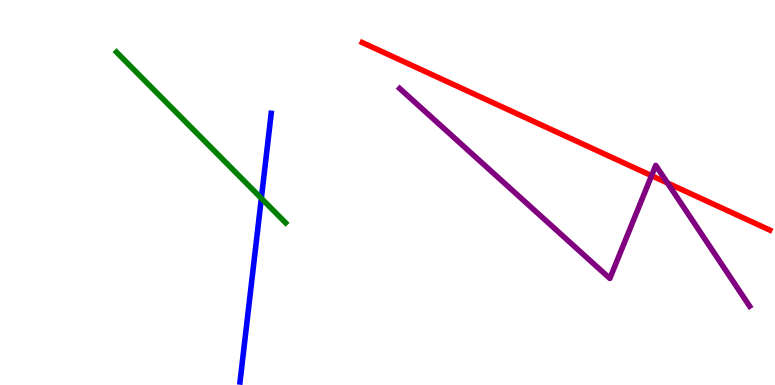[{'lines': ['blue', 'red'], 'intersections': []}, {'lines': ['green', 'red'], 'intersections': []}, {'lines': ['purple', 'red'], 'intersections': [{'x': 8.41, 'y': 5.44}, {'x': 8.61, 'y': 5.25}]}, {'lines': ['blue', 'green'], 'intersections': [{'x': 3.37, 'y': 4.85}]}, {'lines': ['blue', 'purple'], 'intersections': []}, {'lines': ['green', 'purple'], 'intersections': []}]